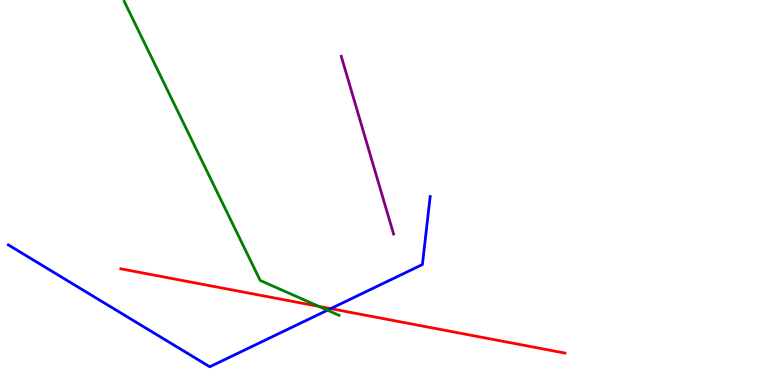[{'lines': ['blue', 'red'], 'intersections': [{'x': 4.27, 'y': 1.98}]}, {'lines': ['green', 'red'], 'intersections': [{'x': 4.11, 'y': 2.04}]}, {'lines': ['purple', 'red'], 'intersections': []}, {'lines': ['blue', 'green'], 'intersections': [{'x': 4.23, 'y': 1.94}]}, {'lines': ['blue', 'purple'], 'intersections': []}, {'lines': ['green', 'purple'], 'intersections': []}]